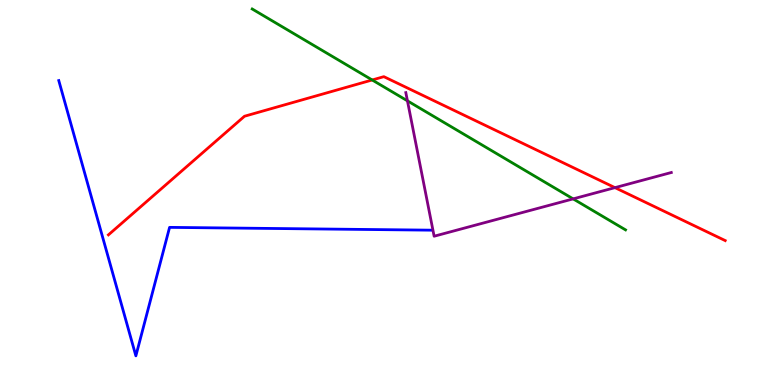[{'lines': ['blue', 'red'], 'intersections': []}, {'lines': ['green', 'red'], 'intersections': [{'x': 4.8, 'y': 7.92}]}, {'lines': ['purple', 'red'], 'intersections': [{'x': 7.94, 'y': 5.13}]}, {'lines': ['blue', 'green'], 'intersections': []}, {'lines': ['blue', 'purple'], 'intersections': []}, {'lines': ['green', 'purple'], 'intersections': [{'x': 5.26, 'y': 7.38}, {'x': 7.4, 'y': 4.83}]}]